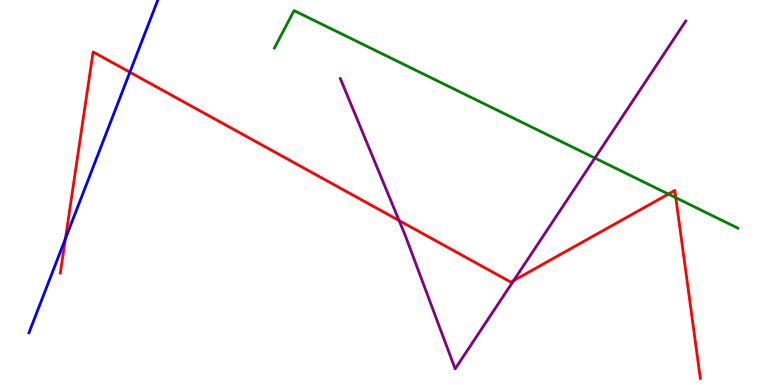[{'lines': ['blue', 'red'], 'intersections': [{'x': 0.844, 'y': 3.8}, {'x': 1.68, 'y': 8.12}]}, {'lines': ['green', 'red'], 'intersections': [{'x': 8.62, 'y': 4.96}, {'x': 8.72, 'y': 4.86}]}, {'lines': ['purple', 'red'], 'intersections': [{'x': 5.15, 'y': 4.27}, {'x': 6.63, 'y': 2.71}]}, {'lines': ['blue', 'green'], 'intersections': []}, {'lines': ['blue', 'purple'], 'intersections': []}, {'lines': ['green', 'purple'], 'intersections': [{'x': 7.68, 'y': 5.89}]}]